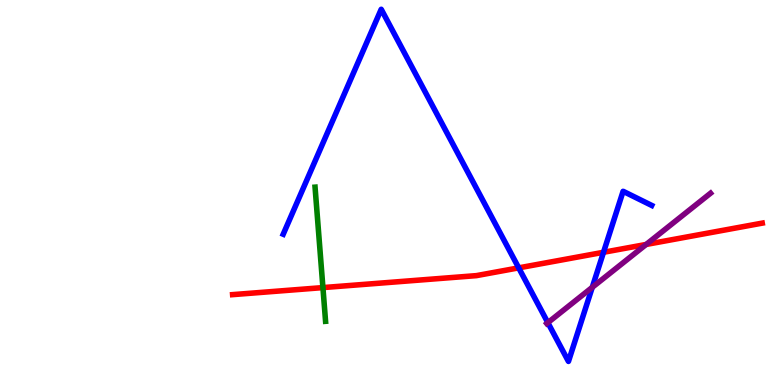[{'lines': ['blue', 'red'], 'intersections': [{'x': 6.69, 'y': 3.04}, {'x': 7.79, 'y': 3.45}]}, {'lines': ['green', 'red'], 'intersections': [{'x': 4.17, 'y': 2.53}]}, {'lines': ['purple', 'red'], 'intersections': [{'x': 8.34, 'y': 3.65}]}, {'lines': ['blue', 'green'], 'intersections': []}, {'lines': ['blue', 'purple'], 'intersections': [{'x': 7.07, 'y': 1.62}, {'x': 7.64, 'y': 2.54}]}, {'lines': ['green', 'purple'], 'intersections': []}]